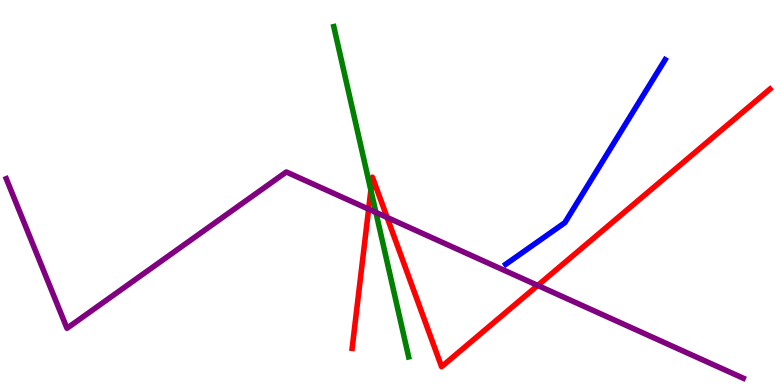[{'lines': ['blue', 'red'], 'intersections': []}, {'lines': ['green', 'red'], 'intersections': [{'x': 4.79, 'y': 5.06}]}, {'lines': ['purple', 'red'], 'intersections': [{'x': 4.76, 'y': 4.57}, {'x': 5.0, 'y': 4.35}, {'x': 6.94, 'y': 2.59}]}, {'lines': ['blue', 'green'], 'intersections': []}, {'lines': ['blue', 'purple'], 'intersections': []}, {'lines': ['green', 'purple'], 'intersections': [{'x': 4.85, 'y': 4.48}]}]